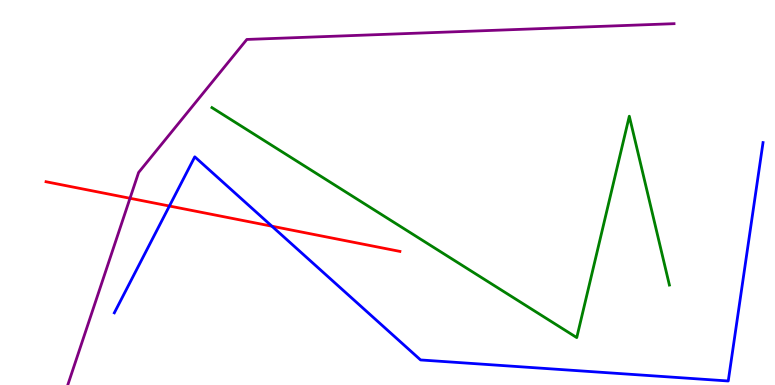[{'lines': ['blue', 'red'], 'intersections': [{'x': 2.19, 'y': 4.65}, {'x': 3.51, 'y': 4.12}]}, {'lines': ['green', 'red'], 'intersections': []}, {'lines': ['purple', 'red'], 'intersections': [{'x': 1.68, 'y': 4.85}]}, {'lines': ['blue', 'green'], 'intersections': []}, {'lines': ['blue', 'purple'], 'intersections': []}, {'lines': ['green', 'purple'], 'intersections': []}]